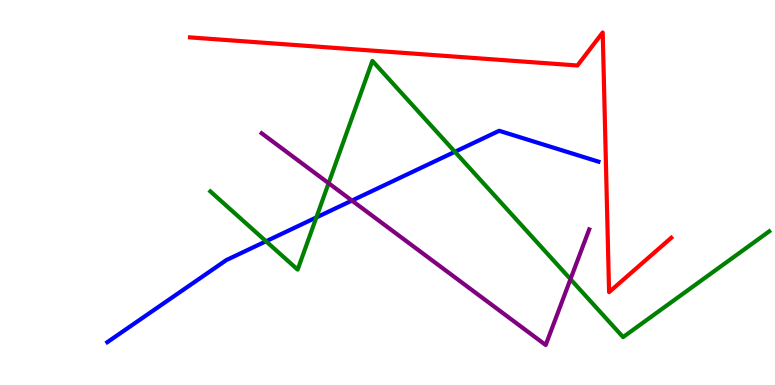[{'lines': ['blue', 'red'], 'intersections': []}, {'lines': ['green', 'red'], 'intersections': []}, {'lines': ['purple', 'red'], 'intersections': []}, {'lines': ['blue', 'green'], 'intersections': [{'x': 3.43, 'y': 3.73}, {'x': 4.08, 'y': 4.35}, {'x': 5.87, 'y': 6.06}]}, {'lines': ['blue', 'purple'], 'intersections': [{'x': 4.54, 'y': 4.79}]}, {'lines': ['green', 'purple'], 'intersections': [{'x': 4.24, 'y': 5.24}, {'x': 7.36, 'y': 2.75}]}]